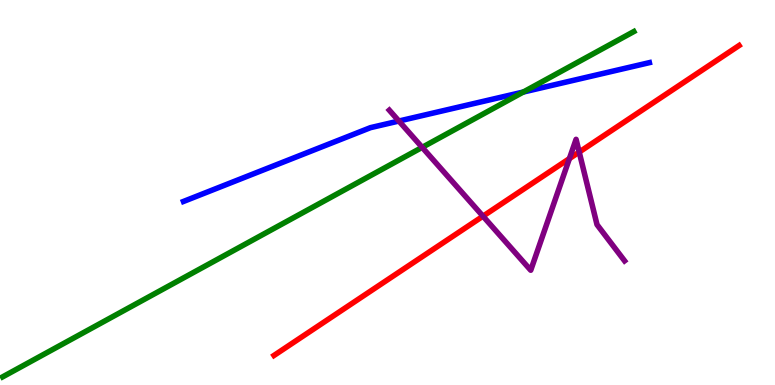[{'lines': ['blue', 'red'], 'intersections': []}, {'lines': ['green', 'red'], 'intersections': []}, {'lines': ['purple', 'red'], 'intersections': [{'x': 6.23, 'y': 4.38}, {'x': 7.35, 'y': 5.88}, {'x': 7.47, 'y': 6.05}]}, {'lines': ['blue', 'green'], 'intersections': [{'x': 6.75, 'y': 7.61}]}, {'lines': ['blue', 'purple'], 'intersections': [{'x': 5.15, 'y': 6.86}]}, {'lines': ['green', 'purple'], 'intersections': [{'x': 5.45, 'y': 6.17}]}]